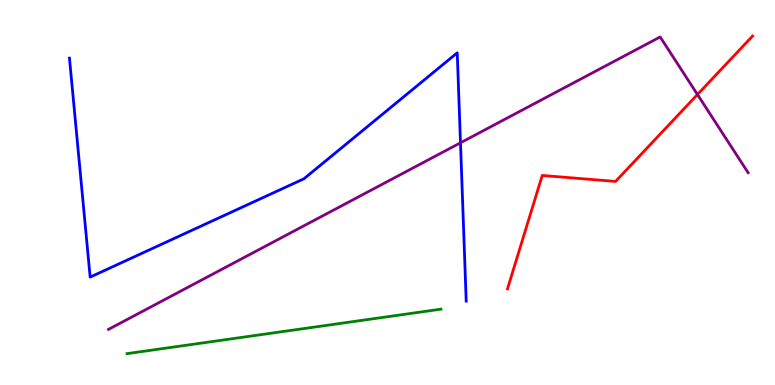[{'lines': ['blue', 'red'], 'intersections': []}, {'lines': ['green', 'red'], 'intersections': []}, {'lines': ['purple', 'red'], 'intersections': [{'x': 9.0, 'y': 7.54}]}, {'lines': ['blue', 'green'], 'intersections': []}, {'lines': ['blue', 'purple'], 'intersections': [{'x': 5.94, 'y': 6.29}]}, {'lines': ['green', 'purple'], 'intersections': []}]